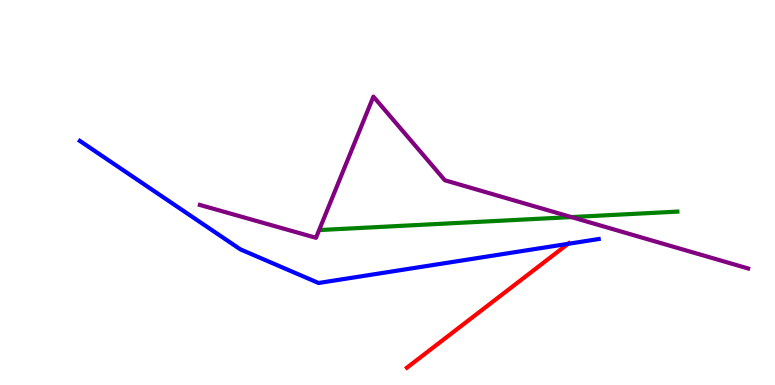[{'lines': ['blue', 'red'], 'intersections': [{'x': 7.33, 'y': 3.67}]}, {'lines': ['green', 'red'], 'intersections': []}, {'lines': ['purple', 'red'], 'intersections': []}, {'lines': ['blue', 'green'], 'intersections': []}, {'lines': ['blue', 'purple'], 'intersections': []}, {'lines': ['green', 'purple'], 'intersections': [{'x': 7.37, 'y': 4.36}]}]